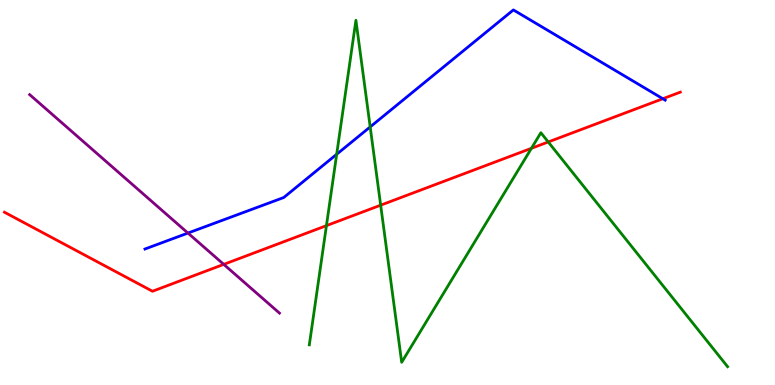[{'lines': ['blue', 'red'], 'intersections': [{'x': 8.55, 'y': 7.44}]}, {'lines': ['green', 'red'], 'intersections': [{'x': 4.21, 'y': 4.14}, {'x': 4.91, 'y': 4.67}, {'x': 6.86, 'y': 6.15}, {'x': 7.07, 'y': 6.31}]}, {'lines': ['purple', 'red'], 'intersections': [{'x': 2.89, 'y': 3.13}]}, {'lines': ['blue', 'green'], 'intersections': [{'x': 4.34, 'y': 5.99}, {'x': 4.78, 'y': 6.7}]}, {'lines': ['blue', 'purple'], 'intersections': [{'x': 2.43, 'y': 3.95}]}, {'lines': ['green', 'purple'], 'intersections': []}]